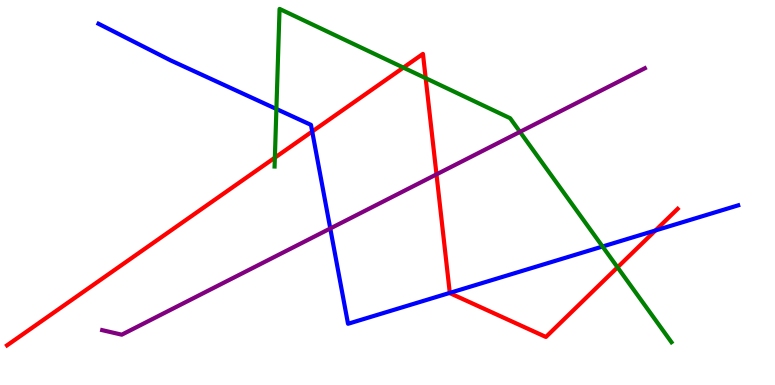[{'lines': ['blue', 'red'], 'intersections': [{'x': 4.03, 'y': 6.58}, {'x': 5.8, 'y': 2.39}, {'x': 8.46, 'y': 4.01}]}, {'lines': ['green', 'red'], 'intersections': [{'x': 3.55, 'y': 5.9}, {'x': 5.21, 'y': 8.24}, {'x': 5.49, 'y': 7.97}, {'x': 7.97, 'y': 3.06}]}, {'lines': ['purple', 'red'], 'intersections': [{'x': 5.63, 'y': 5.47}]}, {'lines': ['blue', 'green'], 'intersections': [{'x': 3.57, 'y': 7.17}, {'x': 7.77, 'y': 3.6}]}, {'lines': ['blue', 'purple'], 'intersections': [{'x': 4.26, 'y': 4.07}]}, {'lines': ['green', 'purple'], 'intersections': [{'x': 6.71, 'y': 6.58}]}]